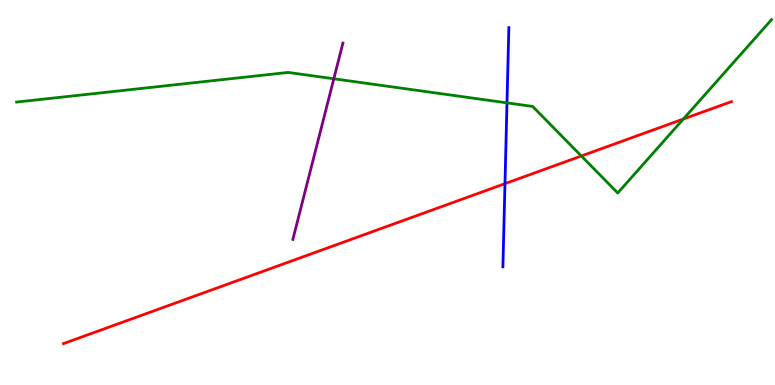[{'lines': ['blue', 'red'], 'intersections': [{'x': 6.52, 'y': 5.23}]}, {'lines': ['green', 'red'], 'intersections': [{'x': 7.5, 'y': 5.95}, {'x': 8.82, 'y': 6.91}]}, {'lines': ['purple', 'red'], 'intersections': []}, {'lines': ['blue', 'green'], 'intersections': [{'x': 6.54, 'y': 7.33}]}, {'lines': ['blue', 'purple'], 'intersections': []}, {'lines': ['green', 'purple'], 'intersections': [{'x': 4.31, 'y': 7.95}]}]